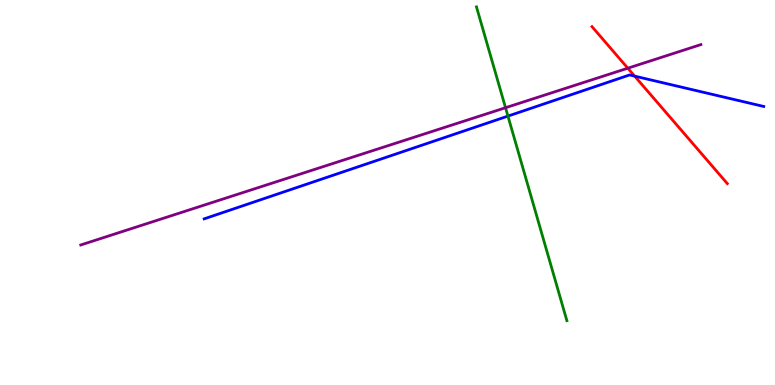[{'lines': ['blue', 'red'], 'intersections': [{'x': 8.19, 'y': 8.02}]}, {'lines': ['green', 'red'], 'intersections': []}, {'lines': ['purple', 'red'], 'intersections': [{'x': 8.1, 'y': 8.23}]}, {'lines': ['blue', 'green'], 'intersections': [{'x': 6.55, 'y': 6.98}]}, {'lines': ['blue', 'purple'], 'intersections': []}, {'lines': ['green', 'purple'], 'intersections': [{'x': 6.52, 'y': 7.2}]}]